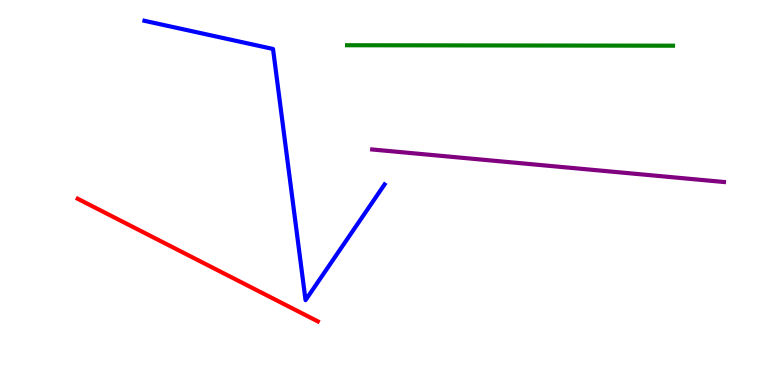[{'lines': ['blue', 'red'], 'intersections': []}, {'lines': ['green', 'red'], 'intersections': []}, {'lines': ['purple', 'red'], 'intersections': []}, {'lines': ['blue', 'green'], 'intersections': []}, {'lines': ['blue', 'purple'], 'intersections': []}, {'lines': ['green', 'purple'], 'intersections': []}]